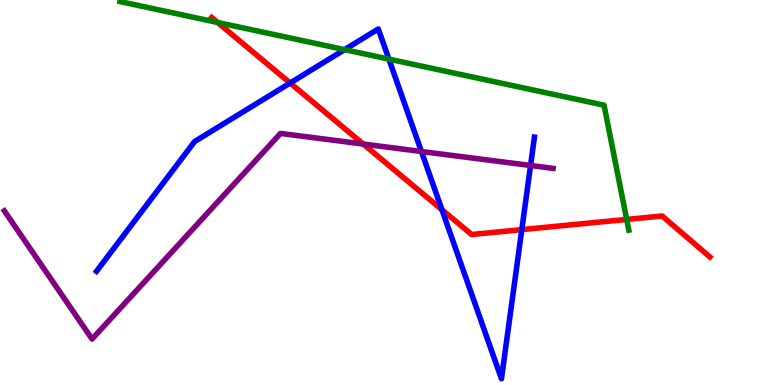[{'lines': ['blue', 'red'], 'intersections': [{'x': 3.74, 'y': 7.84}, {'x': 5.7, 'y': 4.55}, {'x': 6.73, 'y': 4.04}]}, {'lines': ['green', 'red'], 'intersections': [{'x': 2.81, 'y': 9.42}, {'x': 8.09, 'y': 4.3}]}, {'lines': ['purple', 'red'], 'intersections': [{'x': 4.69, 'y': 6.26}]}, {'lines': ['blue', 'green'], 'intersections': [{'x': 4.45, 'y': 8.71}, {'x': 5.02, 'y': 8.46}]}, {'lines': ['blue', 'purple'], 'intersections': [{'x': 5.44, 'y': 6.06}, {'x': 6.85, 'y': 5.7}]}, {'lines': ['green', 'purple'], 'intersections': []}]